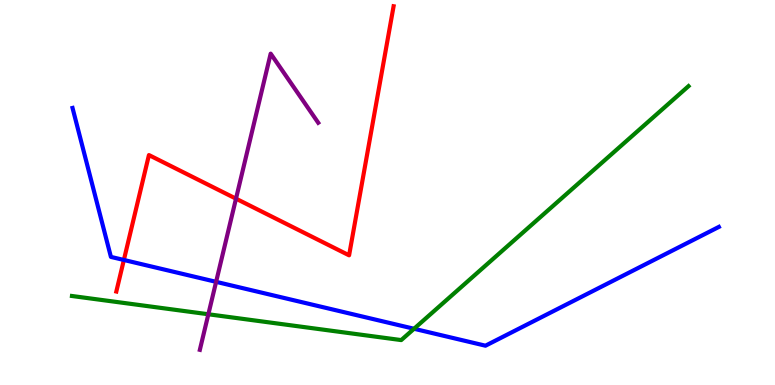[{'lines': ['blue', 'red'], 'intersections': [{'x': 1.6, 'y': 3.25}]}, {'lines': ['green', 'red'], 'intersections': []}, {'lines': ['purple', 'red'], 'intersections': [{'x': 3.05, 'y': 4.84}]}, {'lines': ['blue', 'green'], 'intersections': [{'x': 5.34, 'y': 1.46}]}, {'lines': ['blue', 'purple'], 'intersections': [{'x': 2.79, 'y': 2.68}]}, {'lines': ['green', 'purple'], 'intersections': [{'x': 2.69, 'y': 1.84}]}]